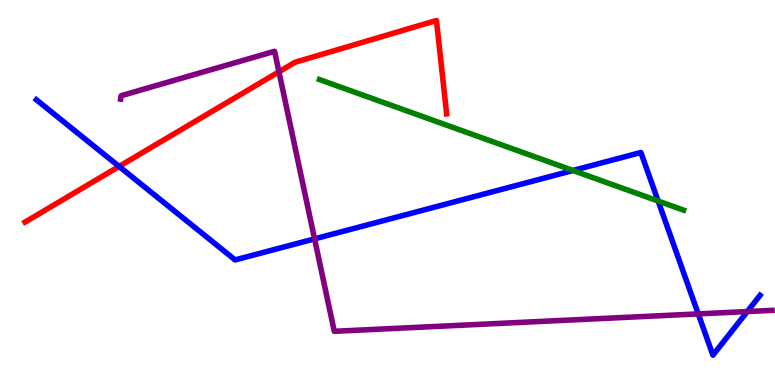[{'lines': ['blue', 'red'], 'intersections': [{'x': 1.54, 'y': 5.68}]}, {'lines': ['green', 'red'], 'intersections': []}, {'lines': ['purple', 'red'], 'intersections': [{'x': 3.6, 'y': 8.14}]}, {'lines': ['blue', 'green'], 'intersections': [{'x': 7.39, 'y': 5.57}, {'x': 8.49, 'y': 4.78}]}, {'lines': ['blue', 'purple'], 'intersections': [{'x': 4.06, 'y': 3.8}, {'x': 9.01, 'y': 1.85}, {'x': 9.64, 'y': 1.91}]}, {'lines': ['green', 'purple'], 'intersections': []}]